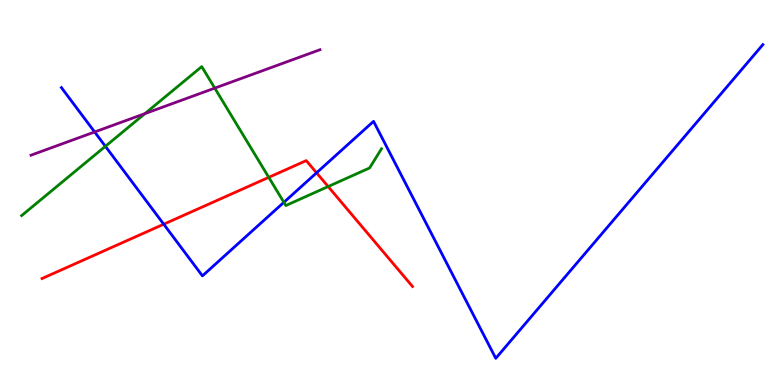[{'lines': ['blue', 'red'], 'intersections': [{'x': 2.11, 'y': 4.18}, {'x': 4.08, 'y': 5.51}]}, {'lines': ['green', 'red'], 'intersections': [{'x': 3.47, 'y': 5.39}, {'x': 4.23, 'y': 5.15}]}, {'lines': ['purple', 'red'], 'intersections': []}, {'lines': ['blue', 'green'], 'intersections': [{'x': 1.36, 'y': 6.2}, {'x': 3.66, 'y': 4.74}]}, {'lines': ['blue', 'purple'], 'intersections': [{'x': 1.22, 'y': 6.57}]}, {'lines': ['green', 'purple'], 'intersections': [{'x': 1.87, 'y': 7.05}, {'x': 2.77, 'y': 7.71}]}]